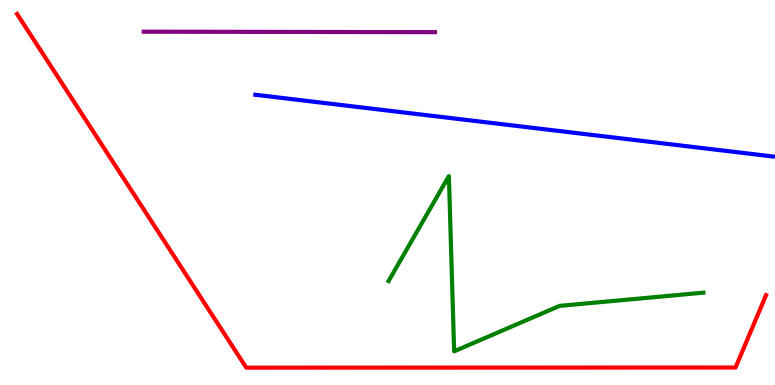[{'lines': ['blue', 'red'], 'intersections': []}, {'lines': ['green', 'red'], 'intersections': []}, {'lines': ['purple', 'red'], 'intersections': []}, {'lines': ['blue', 'green'], 'intersections': []}, {'lines': ['blue', 'purple'], 'intersections': []}, {'lines': ['green', 'purple'], 'intersections': []}]